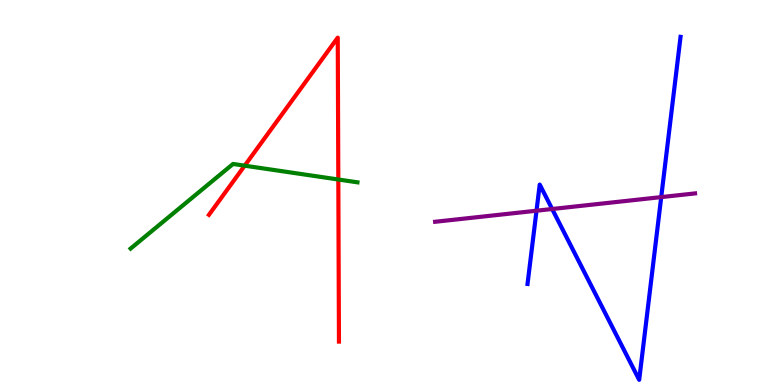[{'lines': ['blue', 'red'], 'intersections': []}, {'lines': ['green', 'red'], 'intersections': [{'x': 3.16, 'y': 5.7}, {'x': 4.37, 'y': 5.34}]}, {'lines': ['purple', 'red'], 'intersections': []}, {'lines': ['blue', 'green'], 'intersections': []}, {'lines': ['blue', 'purple'], 'intersections': [{'x': 6.92, 'y': 4.53}, {'x': 7.12, 'y': 4.57}, {'x': 8.53, 'y': 4.88}]}, {'lines': ['green', 'purple'], 'intersections': []}]